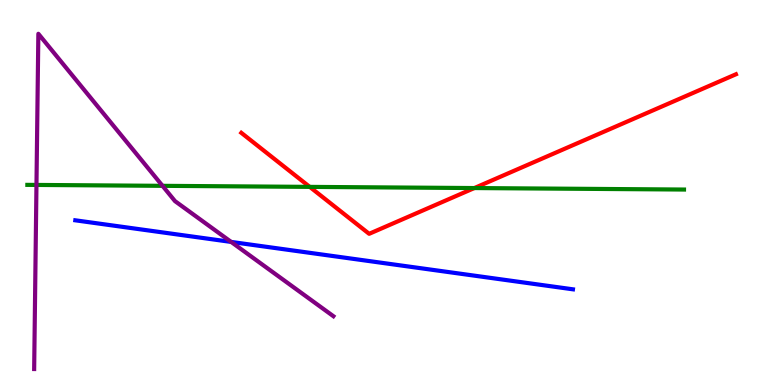[{'lines': ['blue', 'red'], 'intersections': []}, {'lines': ['green', 'red'], 'intersections': [{'x': 4.0, 'y': 5.15}, {'x': 6.12, 'y': 5.12}]}, {'lines': ['purple', 'red'], 'intersections': []}, {'lines': ['blue', 'green'], 'intersections': []}, {'lines': ['blue', 'purple'], 'intersections': [{'x': 2.98, 'y': 3.72}]}, {'lines': ['green', 'purple'], 'intersections': [{'x': 0.471, 'y': 5.2}, {'x': 2.1, 'y': 5.17}]}]